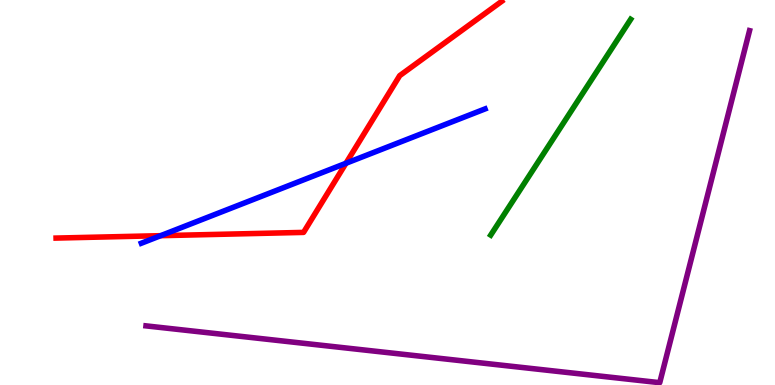[{'lines': ['blue', 'red'], 'intersections': [{'x': 2.07, 'y': 3.88}, {'x': 4.46, 'y': 5.76}]}, {'lines': ['green', 'red'], 'intersections': []}, {'lines': ['purple', 'red'], 'intersections': []}, {'lines': ['blue', 'green'], 'intersections': []}, {'lines': ['blue', 'purple'], 'intersections': []}, {'lines': ['green', 'purple'], 'intersections': []}]